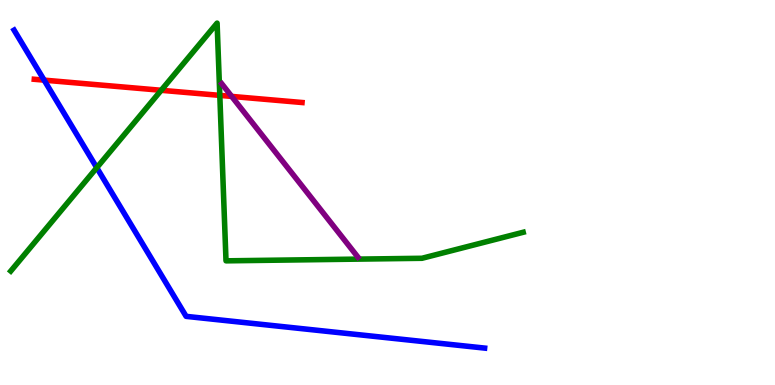[{'lines': ['blue', 'red'], 'intersections': [{'x': 0.57, 'y': 7.92}]}, {'lines': ['green', 'red'], 'intersections': [{'x': 2.08, 'y': 7.65}, {'x': 2.84, 'y': 7.52}]}, {'lines': ['purple', 'red'], 'intersections': [{'x': 2.99, 'y': 7.5}]}, {'lines': ['blue', 'green'], 'intersections': [{'x': 1.25, 'y': 5.64}]}, {'lines': ['blue', 'purple'], 'intersections': []}, {'lines': ['green', 'purple'], 'intersections': []}]